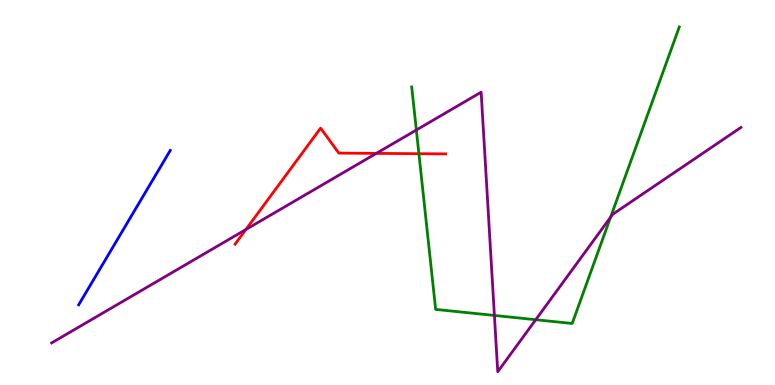[{'lines': ['blue', 'red'], 'intersections': []}, {'lines': ['green', 'red'], 'intersections': [{'x': 5.41, 'y': 6.01}]}, {'lines': ['purple', 'red'], 'intersections': [{'x': 3.17, 'y': 4.04}, {'x': 4.86, 'y': 6.02}]}, {'lines': ['blue', 'green'], 'intersections': []}, {'lines': ['blue', 'purple'], 'intersections': []}, {'lines': ['green', 'purple'], 'intersections': [{'x': 5.37, 'y': 6.62}, {'x': 6.38, 'y': 1.81}, {'x': 6.91, 'y': 1.7}, {'x': 7.88, 'y': 4.36}]}]